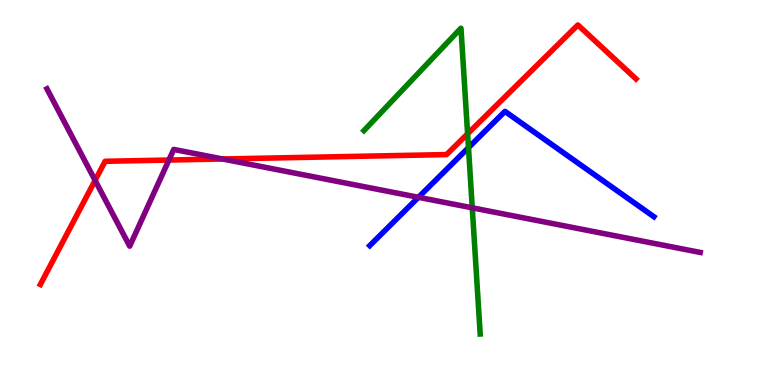[{'lines': ['blue', 'red'], 'intersections': []}, {'lines': ['green', 'red'], 'intersections': [{'x': 6.03, 'y': 6.52}]}, {'lines': ['purple', 'red'], 'intersections': [{'x': 1.23, 'y': 5.31}, {'x': 2.18, 'y': 5.84}, {'x': 2.87, 'y': 5.87}]}, {'lines': ['blue', 'green'], 'intersections': [{'x': 6.04, 'y': 6.17}]}, {'lines': ['blue', 'purple'], 'intersections': [{'x': 5.4, 'y': 4.88}]}, {'lines': ['green', 'purple'], 'intersections': [{'x': 6.09, 'y': 4.6}]}]